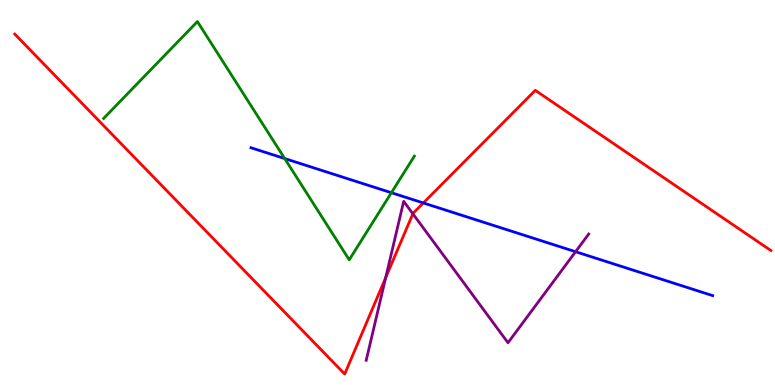[{'lines': ['blue', 'red'], 'intersections': [{'x': 5.46, 'y': 4.73}]}, {'lines': ['green', 'red'], 'intersections': []}, {'lines': ['purple', 'red'], 'intersections': [{'x': 4.98, 'y': 2.79}, {'x': 5.33, 'y': 4.45}]}, {'lines': ['blue', 'green'], 'intersections': [{'x': 3.67, 'y': 5.88}, {'x': 5.05, 'y': 4.99}]}, {'lines': ['blue', 'purple'], 'intersections': [{'x': 7.43, 'y': 3.46}]}, {'lines': ['green', 'purple'], 'intersections': []}]